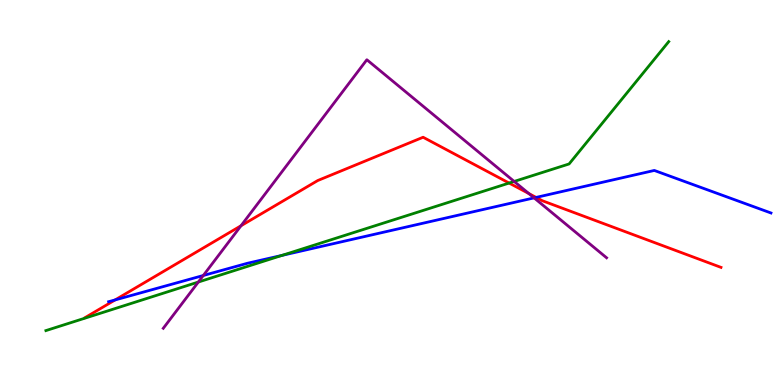[{'lines': ['blue', 'red'], 'intersections': [{'x': 1.49, 'y': 2.21}, {'x': 6.92, 'y': 4.87}]}, {'lines': ['green', 'red'], 'intersections': [{'x': 6.57, 'y': 5.25}]}, {'lines': ['purple', 'red'], 'intersections': [{'x': 3.11, 'y': 4.14}, {'x': 6.82, 'y': 4.97}]}, {'lines': ['blue', 'green'], 'intersections': [{'x': 3.64, 'y': 3.37}]}, {'lines': ['blue', 'purple'], 'intersections': [{'x': 2.62, 'y': 2.84}, {'x': 6.89, 'y': 4.86}]}, {'lines': ['green', 'purple'], 'intersections': [{'x': 2.56, 'y': 2.67}, {'x': 6.63, 'y': 5.29}]}]